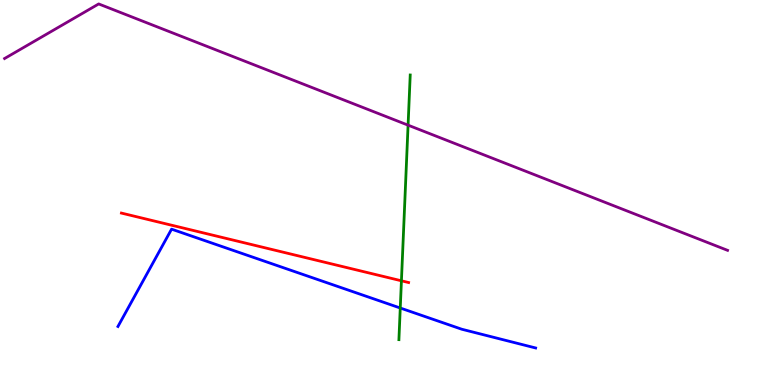[{'lines': ['blue', 'red'], 'intersections': []}, {'lines': ['green', 'red'], 'intersections': [{'x': 5.18, 'y': 2.71}]}, {'lines': ['purple', 'red'], 'intersections': []}, {'lines': ['blue', 'green'], 'intersections': [{'x': 5.16, 'y': 2.0}]}, {'lines': ['blue', 'purple'], 'intersections': []}, {'lines': ['green', 'purple'], 'intersections': [{'x': 5.27, 'y': 6.75}]}]